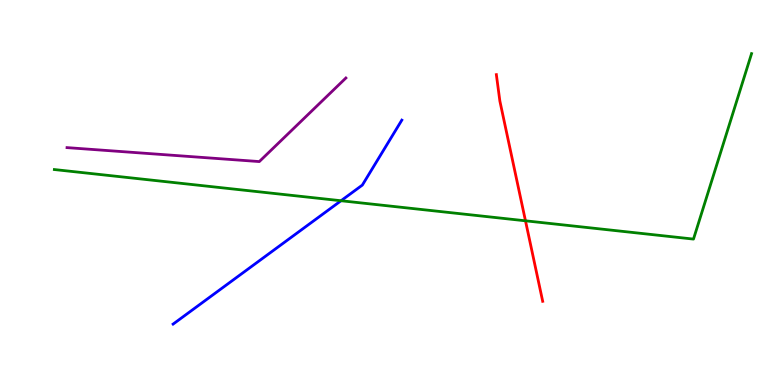[{'lines': ['blue', 'red'], 'intersections': []}, {'lines': ['green', 'red'], 'intersections': [{'x': 6.78, 'y': 4.26}]}, {'lines': ['purple', 'red'], 'intersections': []}, {'lines': ['blue', 'green'], 'intersections': [{'x': 4.4, 'y': 4.79}]}, {'lines': ['blue', 'purple'], 'intersections': []}, {'lines': ['green', 'purple'], 'intersections': []}]